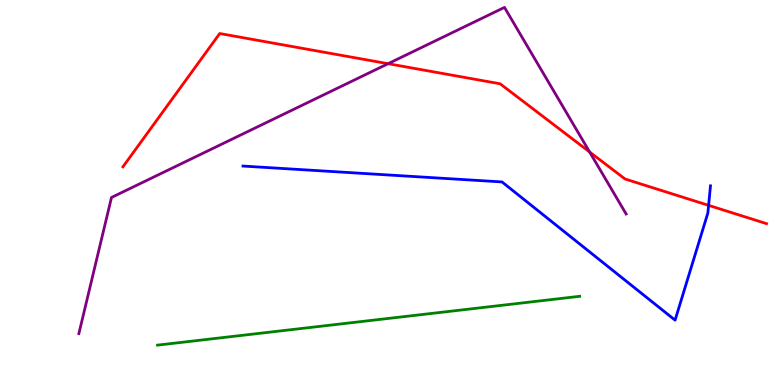[{'lines': ['blue', 'red'], 'intersections': [{'x': 9.14, 'y': 4.67}]}, {'lines': ['green', 'red'], 'intersections': []}, {'lines': ['purple', 'red'], 'intersections': [{'x': 5.01, 'y': 8.35}, {'x': 7.61, 'y': 6.05}]}, {'lines': ['blue', 'green'], 'intersections': []}, {'lines': ['blue', 'purple'], 'intersections': []}, {'lines': ['green', 'purple'], 'intersections': []}]